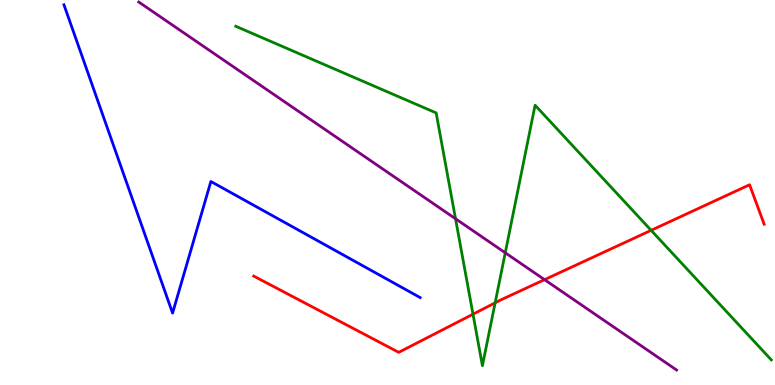[{'lines': ['blue', 'red'], 'intersections': []}, {'lines': ['green', 'red'], 'intersections': [{'x': 6.1, 'y': 1.84}, {'x': 6.39, 'y': 2.13}, {'x': 8.4, 'y': 4.02}]}, {'lines': ['purple', 'red'], 'intersections': [{'x': 7.03, 'y': 2.74}]}, {'lines': ['blue', 'green'], 'intersections': []}, {'lines': ['blue', 'purple'], 'intersections': []}, {'lines': ['green', 'purple'], 'intersections': [{'x': 5.88, 'y': 4.32}, {'x': 6.52, 'y': 3.43}]}]